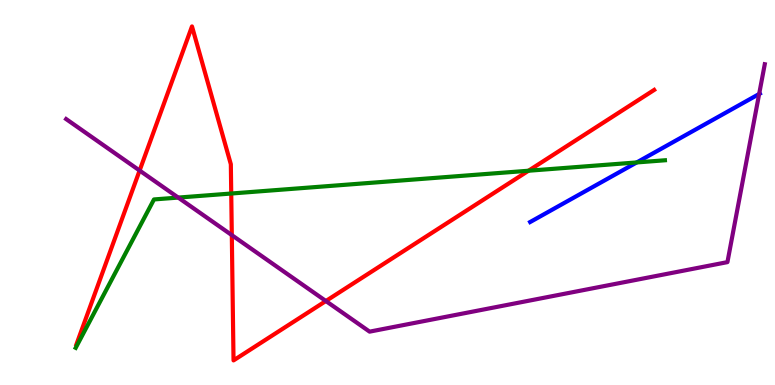[{'lines': ['blue', 'red'], 'intersections': []}, {'lines': ['green', 'red'], 'intersections': [{'x': 2.98, 'y': 4.97}, {'x': 6.82, 'y': 5.57}]}, {'lines': ['purple', 'red'], 'intersections': [{'x': 1.8, 'y': 5.57}, {'x': 2.99, 'y': 3.89}, {'x': 4.2, 'y': 2.18}]}, {'lines': ['blue', 'green'], 'intersections': [{'x': 8.22, 'y': 5.78}]}, {'lines': ['blue', 'purple'], 'intersections': [{'x': 9.8, 'y': 7.56}]}, {'lines': ['green', 'purple'], 'intersections': [{'x': 2.3, 'y': 4.87}]}]